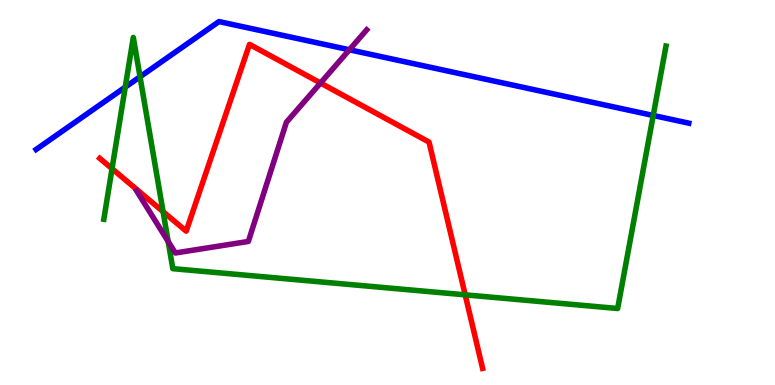[{'lines': ['blue', 'red'], 'intersections': []}, {'lines': ['green', 'red'], 'intersections': [{'x': 1.45, 'y': 5.62}, {'x': 2.1, 'y': 4.5}, {'x': 6.0, 'y': 2.34}]}, {'lines': ['purple', 'red'], 'intersections': [{'x': 4.14, 'y': 7.84}]}, {'lines': ['blue', 'green'], 'intersections': [{'x': 1.62, 'y': 7.74}, {'x': 1.81, 'y': 8.01}, {'x': 8.43, 'y': 7.0}]}, {'lines': ['blue', 'purple'], 'intersections': [{'x': 4.51, 'y': 8.71}]}, {'lines': ['green', 'purple'], 'intersections': [{'x': 2.17, 'y': 3.73}]}]